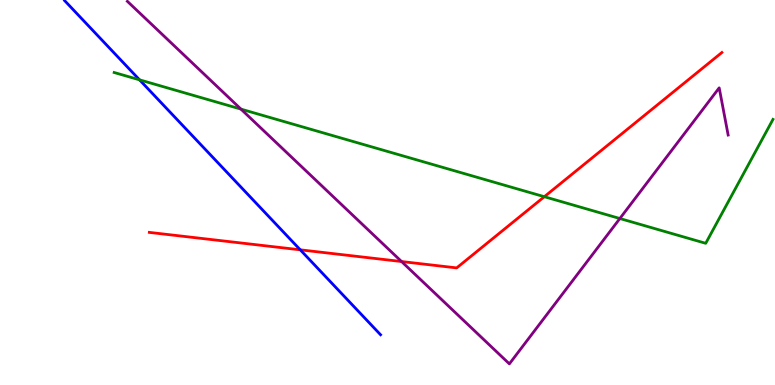[{'lines': ['blue', 'red'], 'intersections': [{'x': 3.87, 'y': 3.51}]}, {'lines': ['green', 'red'], 'intersections': [{'x': 7.02, 'y': 4.89}]}, {'lines': ['purple', 'red'], 'intersections': [{'x': 5.18, 'y': 3.21}]}, {'lines': ['blue', 'green'], 'intersections': [{'x': 1.8, 'y': 7.93}]}, {'lines': ['blue', 'purple'], 'intersections': []}, {'lines': ['green', 'purple'], 'intersections': [{'x': 3.11, 'y': 7.17}, {'x': 8.0, 'y': 4.32}]}]